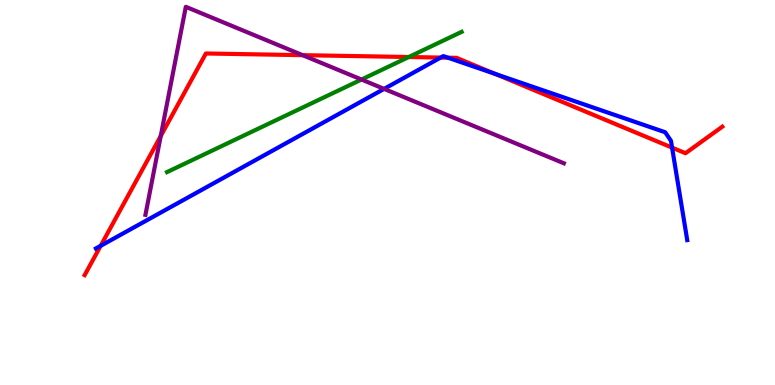[{'lines': ['blue', 'red'], 'intersections': [{'x': 1.3, 'y': 3.62}, {'x': 5.69, 'y': 8.5}, {'x': 5.78, 'y': 8.5}, {'x': 6.38, 'y': 8.08}, {'x': 8.67, 'y': 6.17}]}, {'lines': ['green', 'red'], 'intersections': [{'x': 5.27, 'y': 8.52}]}, {'lines': ['purple', 'red'], 'intersections': [{'x': 2.07, 'y': 6.47}, {'x': 3.9, 'y': 8.57}]}, {'lines': ['blue', 'green'], 'intersections': []}, {'lines': ['blue', 'purple'], 'intersections': [{'x': 4.96, 'y': 7.69}]}, {'lines': ['green', 'purple'], 'intersections': [{'x': 4.66, 'y': 7.93}]}]